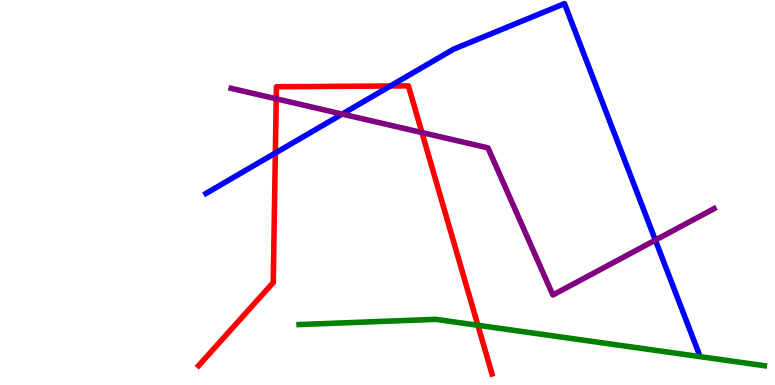[{'lines': ['blue', 'red'], 'intersections': [{'x': 3.55, 'y': 6.03}, {'x': 5.04, 'y': 7.77}]}, {'lines': ['green', 'red'], 'intersections': [{'x': 6.17, 'y': 1.55}]}, {'lines': ['purple', 'red'], 'intersections': [{'x': 3.56, 'y': 7.43}, {'x': 5.44, 'y': 6.56}]}, {'lines': ['blue', 'green'], 'intersections': []}, {'lines': ['blue', 'purple'], 'intersections': [{'x': 4.42, 'y': 7.04}, {'x': 8.46, 'y': 3.76}]}, {'lines': ['green', 'purple'], 'intersections': []}]